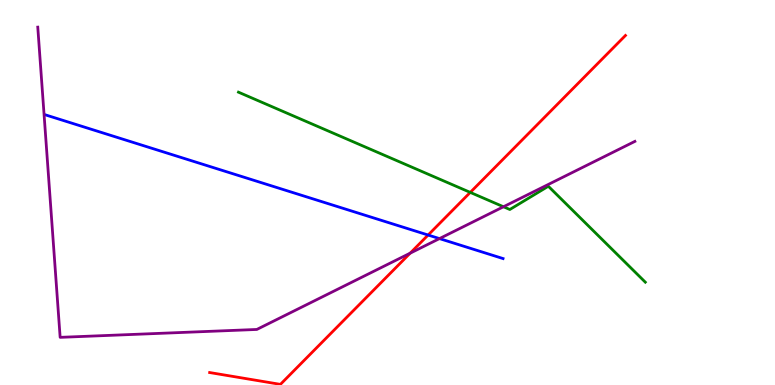[{'lines': ['blue', 'red'], 'intersections': [{'x': 5.52, 'y': 3.9}]}, {'lines': ['green', 'red'], 'intersections': [{'x': 6.07, 'y': 5.0}]}, {'lines': ['purple', 'red'], 'intersections': [{'x': 5.29, 'y': 3.42}]}, {'lines': ['blue', 'green'], 'intersections': []}, {'lines': ['blue', 'purple'], 'intersections': [{'x': 5.67, 'y': 3.8}]}, {'lines': ['green', 'purple'], 'intersections': [{'x': 6.5, 'y': 4.63}]}]